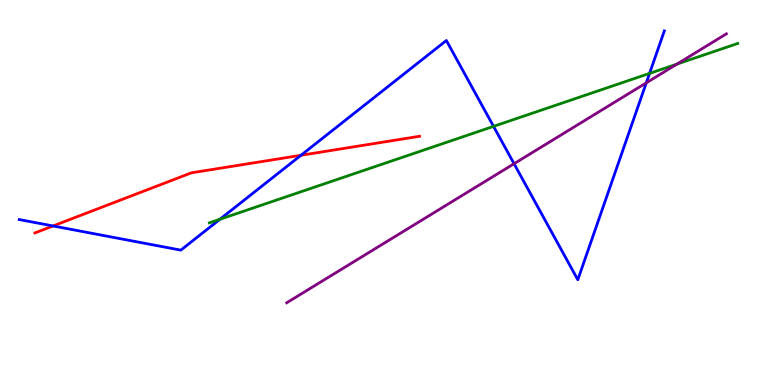[{'lines': ['blue', 'red'], 'intersections': [{'x': 0.685, 'y': 4.13}, {'x': 3.88, 'y': 5.97}]}, {'lines': ['green', 'red'], 'intersections': []}, {'lines': ['purple', 'red'], 'intersections': []}, {'lines': ['blue', 'green'], 'intersections': [{'x': 2.84, 'y': 4.3}, {'x': 6.37, 'y': 6.72}, {'x': 8.38, 'y': 8.09}]}, {'lines': ['blue', 'purple'], 'intersections': [{'x': 6.63, 'y': 5.75}, {'x': 8.34, 'y': 7.85}]}, {'lines': ['green', 'purple'], 'intersections': [{'x': 8.73, 'y': 8.33}]}]